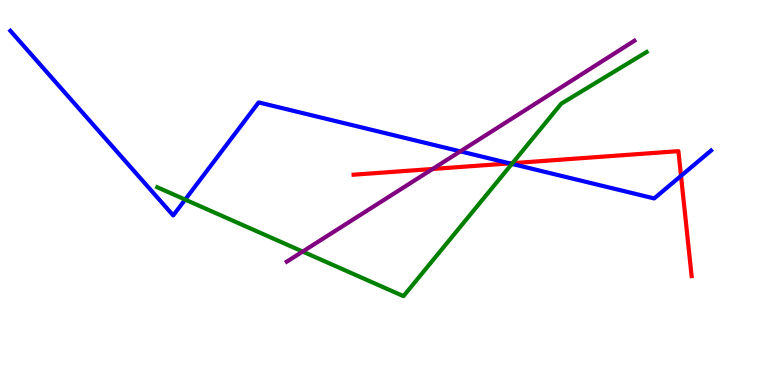[{'lines': ['blue', 'red'], 'intersections': [{'x': 6.58, 'y': 5.76}, {'x': 8.79, 'y': 5.43}]}, {'lines': ['green', 'red'], 'intersections': [{'x': 6.61, 'y': 5.76}]}, {'lines': ['purple', 'red'], 'intersections': [{'x': 5.58, 'y': 5.61}]}, {'lines': ['blue', 'green'], 'intersections': [{'x': 2.39, 'y': 4.82}, {'x': 6.6, 'y': 5.74}]}, {'lines': ['blue', 'purple'], 'intersections': [{'x': 5.94, 'y': 6.07}]}, {'lines': ['green', 'purple'], 'intersections': [{'x': 3.91, 'y': 3.47}]}]